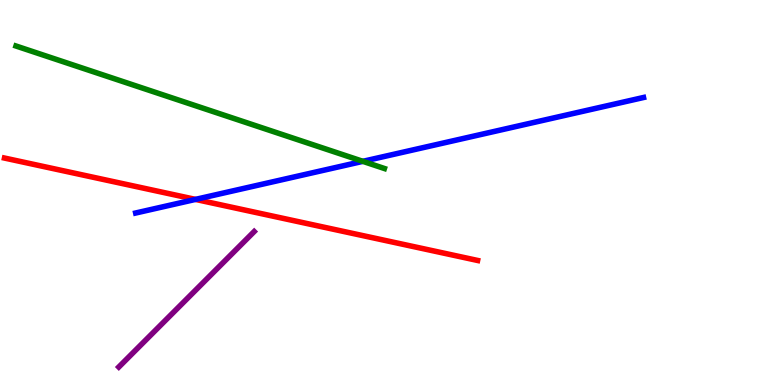[{'lines': ['blue', 'red'], 'intersections': [{'x': 2.52, 'y': 4.82}]}, {'lines': ['green', 'red'], 'intersections': []}, {'lines': ['purple', 'red'], 'intersections': []}, {'lines': ['blue', 'green'], 'intersections': [{'x': 4.68, 'y': 5.81}]}, {'lines': ['blue', 'purple'], 'intersections': []}, {'lines': ['green', 'purple'], 'intersections': []}]